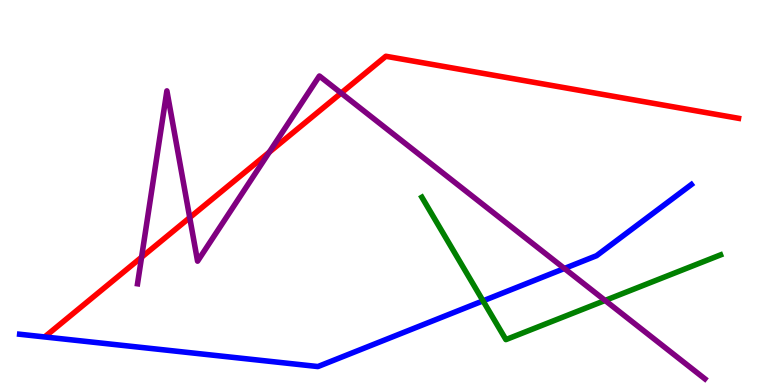[{'lines': ['blue', 'red'], 'intersections': []}, {'lines': ['green', 'red'], 'intersections': []}, {'lines': ['purple', 'red'], 'intersections': [{'x': 1.83, 'y': 3.32}, {'x': 2.45, 'y': 4.35}, {'x': 3.47, 'y': 6.05}, {'x': 4.4, 'y': 7.58}]}, {'lines': ['blue', 'green'], 'intersections': [{'x': 6.23, 'y': 2.19}]}, {'lines': ['blue', 'purple'], 'intersections': [{'x': 7.28, 'y': 3.03}]}, {'lines': ['green', 'purple'], 'intersections': [{'x': 7.81, 'y': 2.2}]}]